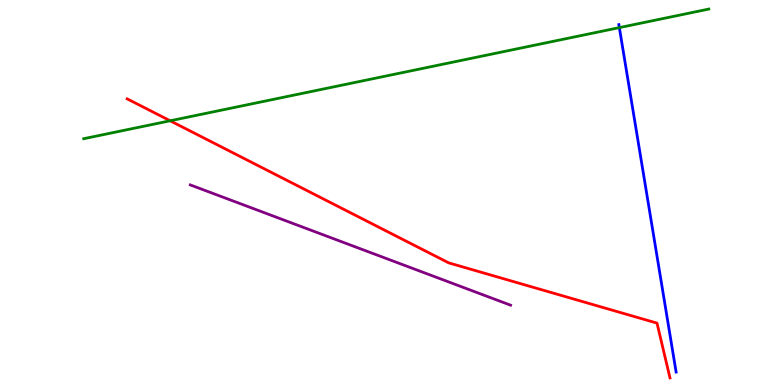[{'lines': ['blue', 'red'], 'intersections': []}, {'lines': ['green', 'red'], 'intersections': [{'x': 2.2, 'y': 6.86}]}, {'lines': ['purple', 'red'], 'intersections': []}, {'lines': ['blue', 'green'], 'intersections': [{'x': 7.99, 'y': 9.28}]}, {'lines': ['blue', 'purple'], 'intersections': []}, {'lines': ['green', 'purple'], 'intersections': []}]